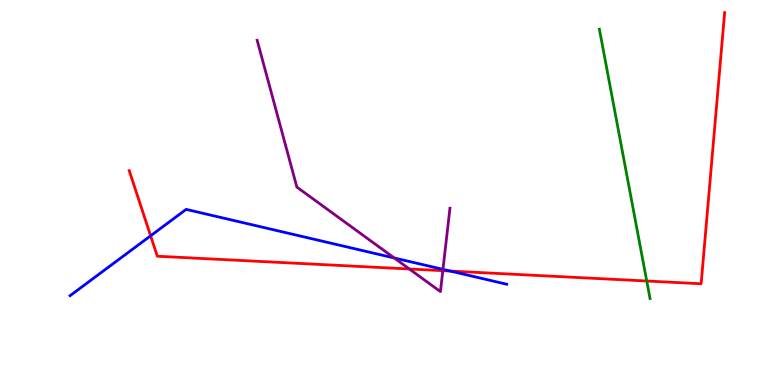[{'lines': ['blue', 'red'], 'intersections': [{'x': 1.94, 'y': 3.88}, {'x': 5.81, 'y': 2.96}]}, {'lines': ['green', 'red'], 'intersections': [{'x': 8.35, 'y': 2.7}]}, {'lines': ['purple', 'red'], 'intersections': [{'x': 5.28, 'y': 3.01}, {'x': 5.71, 'y': 2.97}]}, {'lines': ['blue', 'green'], 'intersections': []}, {'lines': ['blue', 'purple'], 'intersections': [{'x': 5.09, 'y': 3.3}, {'x': 5.72, 'y': 3.0}]}, {'lines': ['green', 'purple'], 'intersections': []}]